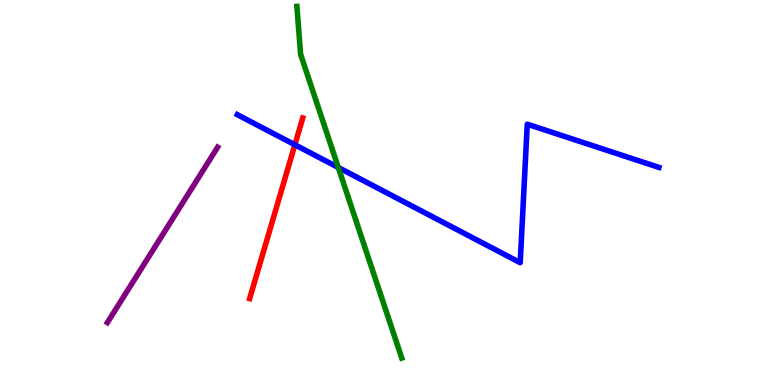[{'lines': ['blue', 'red'], 'intersections': [{'x': 3.8, 'y': 6.24}]}, {'lines': ['green', 'red'], 'intersections': []}, {'lines': ['purple', 'red'], 'intersections': []}, {'lines': ['blue', 'green'], 'intersections': [{'x': 4.37, 'y': 5.65}]}, {'lines': ['blue', 'purple'], 'intersections': []}, {'lines': ['green', 'purple'], 'intersections': []}]